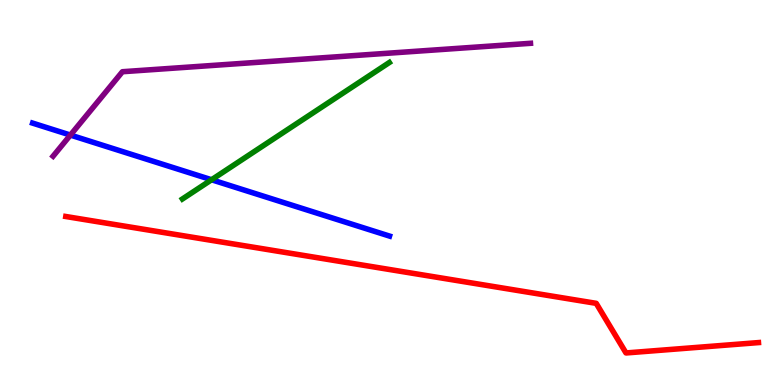[{'lines': ['blue', 'red'], 'intersections': []}, {'lines': ['green', 'red'], 'intersections': []}, {'lines': ['purple', 'red'], 'intersections': []}, {'lines': ['blue', 'green'], 'intersections': [{'x': 2.73, 'y': 5.33}]}, {'lines': ['blue', 'purple'], 'intersections': [{'x': 0.909, 'y': 6.49}]}, {'lines': ['green', 'purple'], 'intersections': []}]